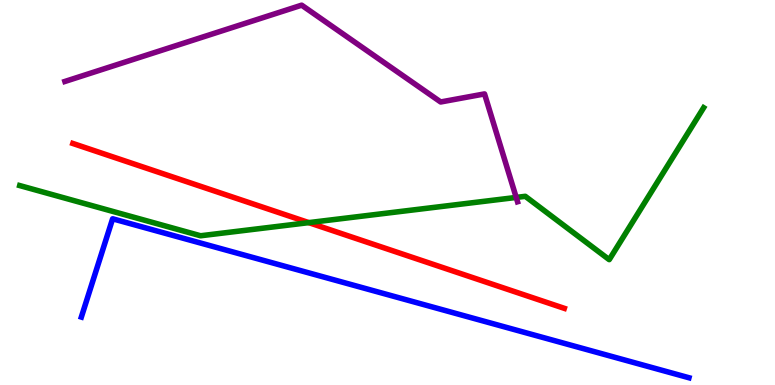[{'lines': ['blue', 'red'], 'intersections': []}, {'lines': ['green', 'red'], 'intersections': [{'x': 3.98, 'y': 4.22}]}, {'lines': ['purple', 'red'], 'intersections': []}, {'lines': ['blue', 'green'], 'intersections': []}, {'lines': ['blue', 'purple'], 'intersections': []}, {'lines': ['green', 'purple'], 'intersections': [{'x': 6.66, 'y': 4.87}]}]